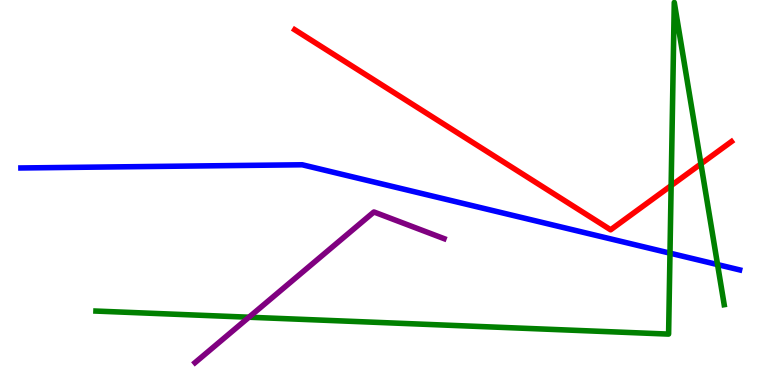[{'lines': ['blue', 'red'], 'intersections': []}, {'lines': ['green', 'red'], 'intersections': [{'x': 8.66, 'y': 5.18}, {'x': 9.04, 'y': 5.74}]}, {'lines': ['purple', 'red'], 'intersections': []}, {'lines': ['blue', 'green'], 'intersections': [{'x': 8.64, 'y': 3.42}, {'x': 9.26, 'y': 3.13}]}, {'lines': ['blue', 'purple'], 'intersections': []}, {'lines': ['green', 'purple'], 'intersections': [{'x': 3.21, 'y': 1.76}]}]